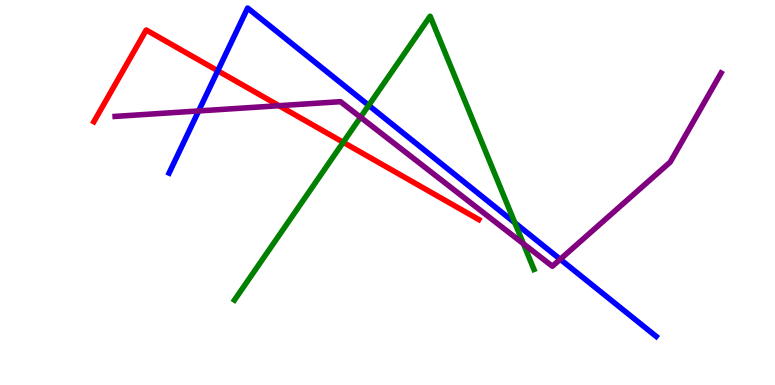[{'lines': ['blue', 'red'], 'intersections': [{'x': 2.81, 'y': 8.16}]}, {'lines': ['green', 'red'], 'intersections': [{'x': 4.43, 'y': 6.3}]}, {'lines': ['purple', 'red'], 'intersections': [{'x': 3.6, 'y': 7.25}]}, {'lines': ['blue', 'green'], 'intersections': [{'x': 4.76, 'y': 7.26}, {'x': 6.64, 'y': 4.21}]}, {'lines': ['blue', 'purple'], 'intersections': [{'x': 2.56, 'y': 7.12}, {'x': 7.23, 'y': 3.27}]}, {'lines': ['green', 'purple'], 'intersections': [{'x': 4.65, 'y': 6.95}, {'x': 6.75, 'y': 3.67}]}]